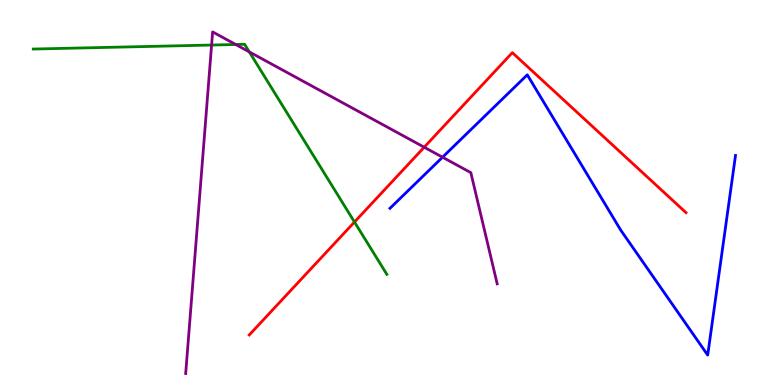[{'lines': ['blue', 'red'], 'intersections': []}, {'lines': ['green', 'red'], 'intersections': [{'x': 4.57, 'y': 4.23}]}, {'lines': ['purple', 'red'], 'intersections': [{'x': 5.47, 'y': 6.18}]}, {'lines': ['blue', 'green'], 'intersections': []}, {'lines': ['blue', 'purple'], 'intersections': [{'x': 5.71, 'y': 5.92}]}, {'lines': ['green', 'purple'], 'intersections': [{'x': 2.73, 'y': 8.83}, {'x': 3.04, 'y': 8.84}, {'x': 3.22, 'y': 8.65}]}]